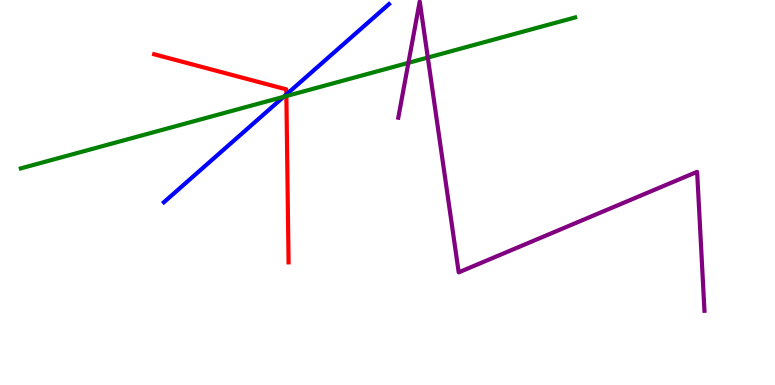[{'lines': ['blue', 'red'], 'intersections': [{'x': 3.69, 'y': 7.55}]}, {'lines': ['green', 'red'], 'intersections': [{'x': 3.7, 'y': 7.5}]}, {'lines': ['purple', 'red'], 'intersections': []}, {'lines': ['blue', 'green'], 'intersections': [{'x': 3.66, 'y': 7.49}]}, {'lines': ['blue', 'purple'], 'intersections': []}, {'lines': ['green', 'purple'], 'intersections': [{'x': 5.27, 'y': 8.37}, {'x': 5.52, 'y': 8.5}]}]